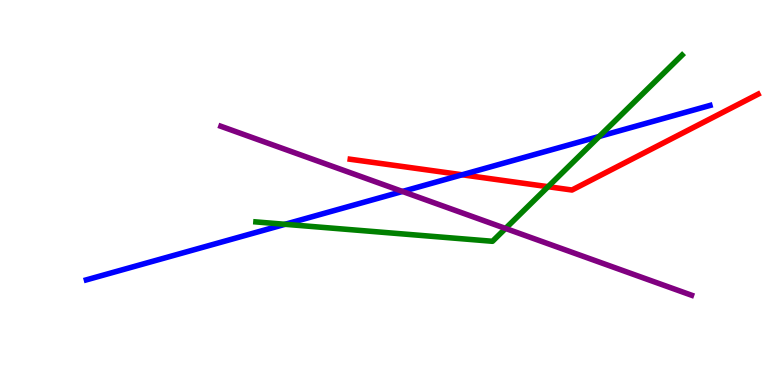[{'lines': ['blue', 'red'], 'intersections': [{'x': 5.96, 'y': 5.46}]}, {'lines': ['green', 'red'], 'intersections': [{'x': 7.07, 'y': 5.15}]}, {'lines': ['purple', 'red'], 'intersections': []}, {'lines': ['blue', 'green'], 'intersections': [{'x': 3.68, 'y': 4.17}, {'x': 7.73, 'y': 6.46}]}, {'lines': ['blue', 'purple'], 'intersections': [{'x': 5.19, 'y': 5.03}]}, {'lines': ['green', 'purple'], 'intersections': [{'x': 6.52, 'y': 4.07}]}]